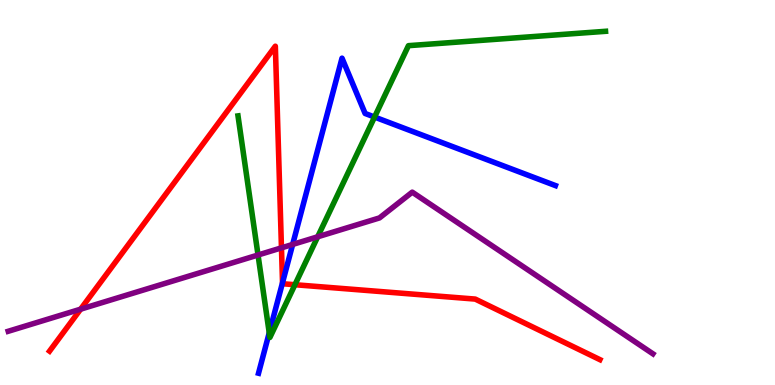[{'lines': ['blue', 'red'], 'intersections': [{'x': 3.65, 'y': 2.66}]}, {'lines': ['green', 'red'], 'intersections': [{'x': 3.81, 'y': 2.6}]}, {'lines': ['purple', 'red'], 'intersections': [{'x': 1.04, 'y': 1.97}, {'x': 3.63, 'y': 3.56}]}, {'lines': ['blue', 'green'], 'intersections': [{'x': 3.47, 'y': 1.36}, {'x': 4.83, 'y': 6.96}]}, {'lines': ['blue', 'purple'], 'intersections': [{'x': 3.78, 'y': 3.65}]}, {'lines': ['green', 'purple'], 'intersections': [{'x': 3.33, 'y': 3.38}, {'x': 4.1, 'y': 3.85}]}]